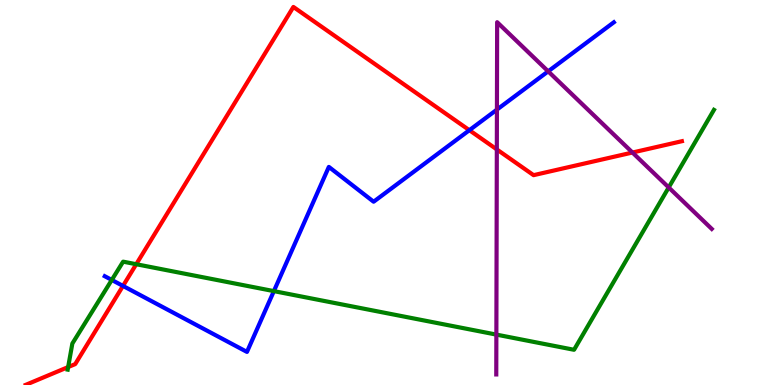[{'lines': ['blue', 'red'], 'intersections': [{'x': 1.59, 'y': 2.57}, {'x': 6.06, 'y': 6.62}]}, {'lines': ['green', 'red'], 'intersections': [{'x': 0.879, 'y': 0.466}, {'x': 1.76, 'y': 3.14}]}, {'lines': ['purple', 'red'], 'intersections': [{'x': 6.41, 'y': 6.12}, {'x': 8.16, 'y': 6.04}]}, {'lines': ['blue', 'green'], 'intersections': [{'x': 1.44, 'y': 2.73}, {'x': 3.53, 'y': 2.44}]}, {'lines': ['blue', 'purple'], 'intersections': [{'x': 6.41, 'y': 7.15}, {'x': 7.07, 'y': 8.15}]}, {'lines': ['green', 'purple'], 'intersections': [{'x': 6.4, 'y': 1.31}, {'x': 8.63, 'y': 5.13}]}]